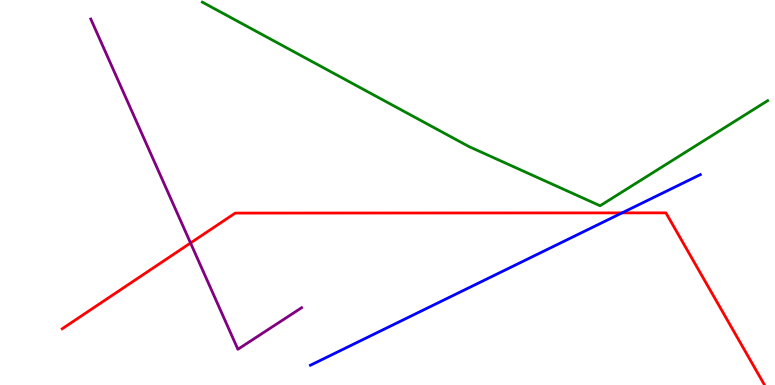[{'lines': ['blue', 'red'], 'intersections': [{'x': 8.03, 'y': 4.47}]}, {'lines': ['green', 'red'], 'intersections': []}, {'lines': ['purple', 'red'], 'intersections': [{'x': 2.46, 'y': 3.69}]}, {'lines': ['blue', 'green'], 'intersections': []}, {'lines': ['blue', 'purple'], 'intersections': []}, {'lines': ['green', 'purple'], 'intersections': []}]